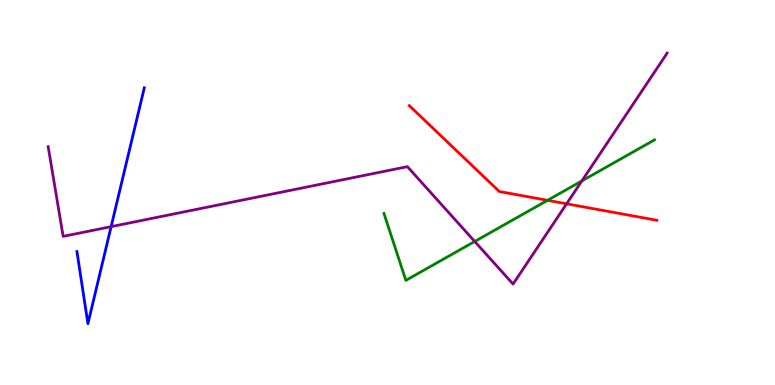[{'lines': ['blue', 'red'], 'intersections': []}, {'lines': ['green', 'red'], 'intersections': [{'x': 7.07, 'y': 4.8}]}, {'lines': ['purple', 'red'], 'intersections': [{'x': 7.31, 'y': 4.71}]}, {'lines': ['blue', 'green'], 'intersections': []}, {'lines': ['blue', 'purple'], 'intersections': [{'x': 1.43, 'y': 4.11}]}, {'lines': ['green', 'purple'], 'intersections': [{'x': 6.13, 'y': 3.73}, {'x': 7.51, 'y': 5.3}]}]